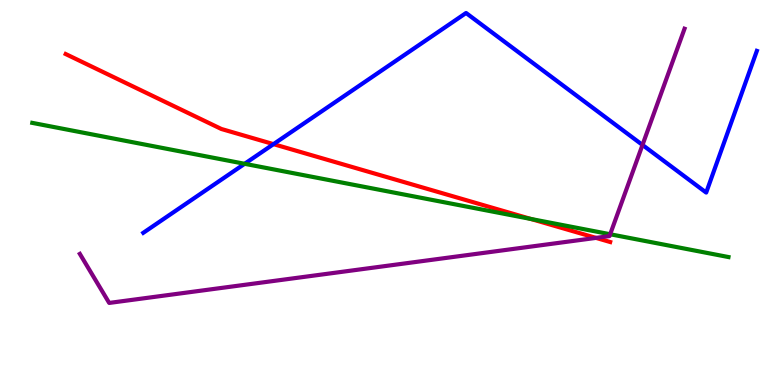[{'lines': ['blue', 'red'], 'intersections': [{'x': 3.53, 'y': 6.26}]}, {'lines': ['green', 'red'], 'intersections': [{'x': 6.85, 'y': 4.31}]}, {'lines': ['purple', 'red'], 'intersections': [{'x': 7.69, 'y': 3.82}]}, {'lines': ['blue', 'green'], 'intersections': [{'x': 3.16, 'y': 5.75}]}, {'lines': ['blue', 'purple'], 'intersections': [{'x': 8.29, 'y': 6.24}]}, {'lines': ['green', 'purple'], 'intersections': [{'x': 7.87, 'y': 3.92}]}]